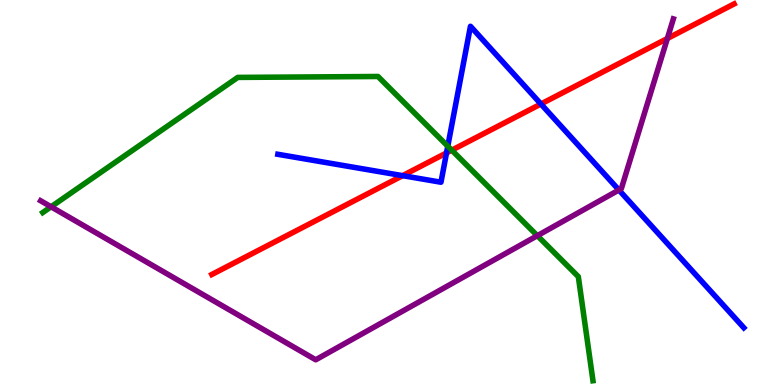[{'lines': ['blue', 'red'], 'intersections': [{'x': 5.19, 'y': 5.44}, {'x': 5.76, 'y': 6.03}, {'x': 6.98, 'y': 7.3}]}, {'lines': ['green', 'red'], 'intersections': [{'x': 5.83, 'y': 6.1}]}, {'lines': ['purple', 'red'], 'intersections': [{'x': 8.61, 'y': 9.0}]}, {'lines': ['blue', 'green'], 'intersections': [{'x': 5.78, 'y': 6.2}]}, {'lines': ['blue', 'purple'], 'intersections': [{'x': 7.99, 'y': 5.06}]}, {'lines': ['green', 'purple'], 'intersections': [{'x': 0.659, 'y': 4.63}, {'x': 6.93, 'y': 3.88}]}]